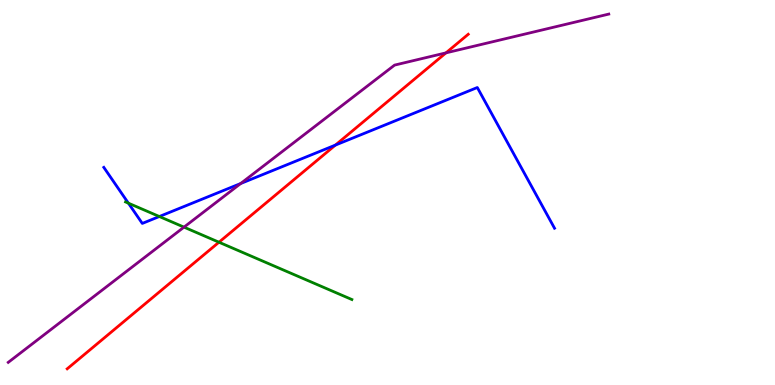[{'lines': ['blue', 'red'], 'intersections': [{'x': 4.33, 'y': 6.23}]}, {'lines': ['green', 'red'], 'intersections': [{'x': 2.83, 'y': 3.71}]}, {'lines': ['purple', 'red'], 'intersections': [{'x': 5.75, 'y': 8.63}]}, {'lines': ['blue', 'green'], 'intersections': [{'x': 1.66, 'y': 4.72}, {'x': 2.06, 'y': 4.38}]}, {'lines': ['blue', 'purple'], 'intersections': [{'x': 3.11, 'y': 5.23}]}, {'lines': ['green', 'purple'], 'intersections': [{'x': 2.37, 'y': 4.1}]}]